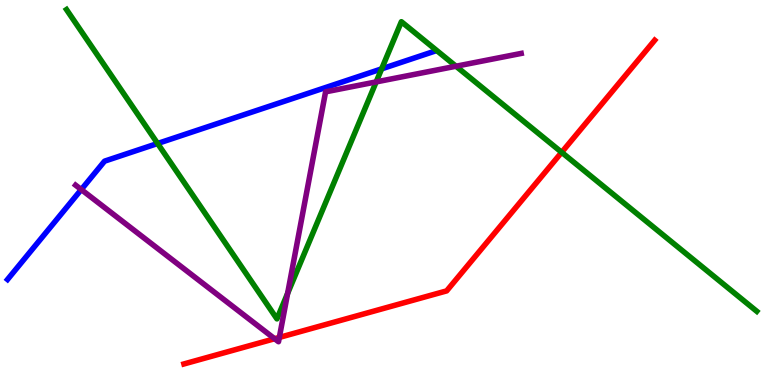[{'lines': ['blue', 'red'], 'intersections': []}, {'lines': ['green', 'red'], 'intersections': [{'x': 7.25, 'y': 6.04}]}, {'lines': ['purple', 'red'], 'intersections': [{'x': 3.54, 'y': 1.2}, {'x': 3.6, 'y': 1.24}]}, {'lines': ['blue', 'green'], 'intersections': [{'x': 2.03, 'y': 6.27}, {'x': 4.92, 'y': 8.21}]}, {'lines': ['blue', 'purple'], 'intersections': [{'x': 1.05, 'y': 5.08}]}, {'lines': ['green', 'purple'], 'intersections': [{'x': 3.71, 'y': 2.38}, {'x': 4.85, 'y': 7.87}, {'x': 5.88, 'y': 8.28}]}]